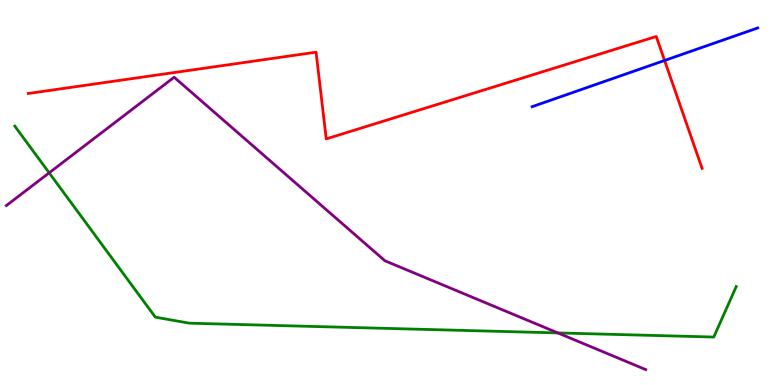[{'lines': ['blue', 'red'], 'intersections': [{'x': 8.58, 'y': 8.43}]}, {'lines': ['green', 'red'], 'intersections': []}, {'lines': ['purple', 'red'], 'intersections': []}, {'lines': ['blue', 'green'], 'intersections': []}, {'lines': ['blue', 'purple'], 'intersections': []}, {'lines': ['green', 'purple'], 'intersections': [{'x': 0.634, 'y': 5.51}, {'x': 7.2, 'y': 1.35}]}]